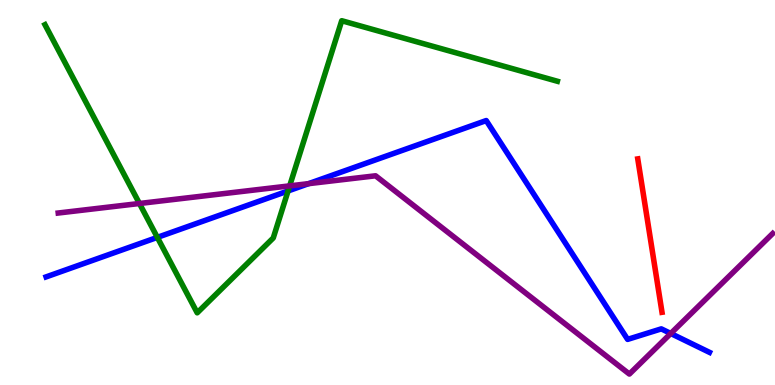[{'lines': ['blue', 'red'], 'intersections': []}, {'lines': ['green', 'red'], 'intersections': []}, {'lines': ['purple', 'red'], 'intersections': []}, {'lines': ['blue', 'green'], 'intersections': [{'x': 2.03, 'y': 3.83}, {'x': 3.72, 'y': 5.04}]}, {'lines': ['blue', 'purple'], 'intersections': [{'x': 3.98, 'y': 5.23}, {'x': 8.65, 'y': 1.34}]}, {'lines': ['green', 'purple'], 'intersections': [{'x': 1.8, 'y': 4.71}, {'x': 3.74, 'y': 5.17}]}]